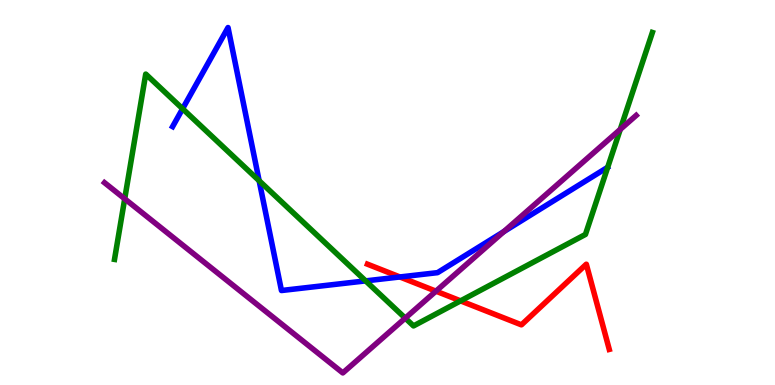[{'lines': ['blue', 'red'], 'intersections': [{'x': 5.16, 'y': 2.81}]}, {'lines': ['green', 'red'], 'intersections': [{'x': 5.94, 'y': 2.19}]}, {'lines': ['purple', 'red'], 'intersections': [{'x': 5.63, 'y': 2.44}]}, {'lines': ['blue', 'green'], 'intersections': [{'x': 2.36, 'y': 7.18}, {'x': 3.34, 'y': 5.31}, {'x': 4.72, 'y': 2.7}]}, {'lines': ['blue', 'purple'], 'intersections': [{'x': 6.5, 'y': 3.98}]}, {'lines': ['green', 'purple'], 'intersections': [{'x': 1.61, 'y': 4.84}, {'x': 5.23, 'y': 1.74}, {'x': 8.0, 'y': 6.64}]}]